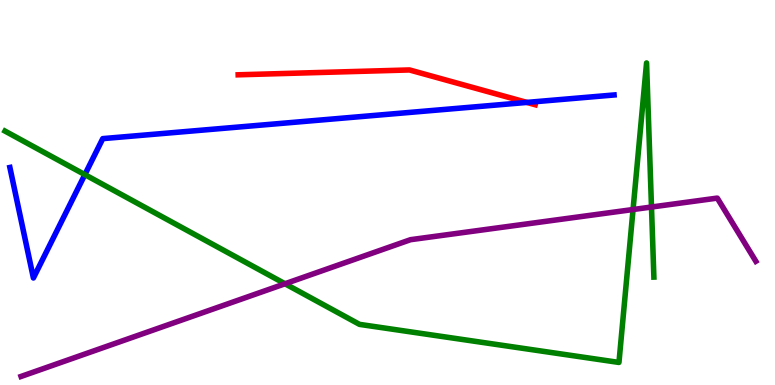[{'lines': ['blue', 'red'], 'intersections': [{'x': 6.8, 'y': 7.34}]}, {'lines': ['green', 'red'], 'intersections': []}, {'lines': ['purple', 'red'], 'intersections': []}, {'lines': ['blue', 'green'], 'intersections': [{'x': 1.09, 'y': 5.46}]}, {'lines': ['blue', 'purple'], 'intersections': []}, {'lines': ['green', 'purple'], 'intersections': [{'x': 3.68, 'y': 2.63}, {'x': 8.17, 'y': 4.56}, {'x': 8.41, 'y': 4.62}]}]